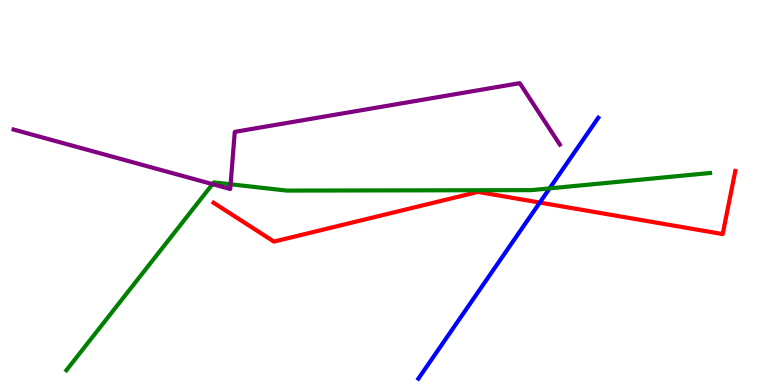[{'lines': ['blue', 'red'], 'intersections': [{'x': 6.97, 'y': 4.74}]}, {'lines': ['green', 'red'], 'intersections': []}, {'lines': ['purple', 'red'], 'intersections': []}, {'lines': ['blue', 'green'], 'intersections': [{'x': 7.09, 'y': 5.11}]}, {'lines': ['blue', 'purple'], 'intersections': []}, {'lines': ['green', 'purple'], 'intersections': [{'x': 2.74, 'y': 5.22}, {'x': 2.98, 'y': 5.21}]}]